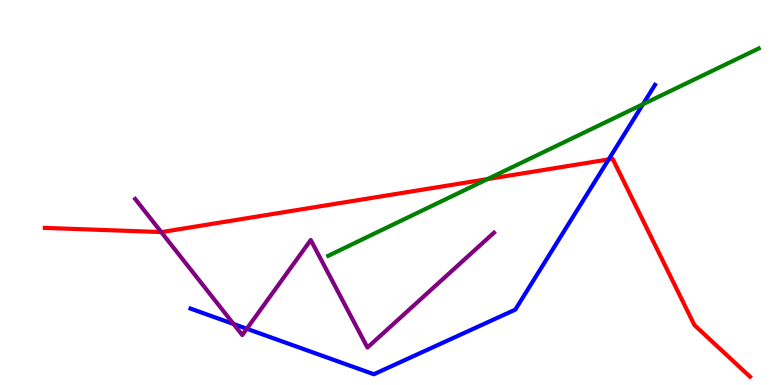[{'lines': ['blue', 'red'], 'intersections': [{'x': 7.85, 'y': 5.86}]}, {'lines': ['green', 'red'], 'intersections': [{'x': 6.29, 'y': 5.35}]}, {'lines': ['purple', 'red'], 'intersections': [{'x': 2.08, 'y': 3.97}]}, {'lines': ['blue', 'green'], 'intersections': [{'x': 8.3, 'y': 7.29}]}, {'lines': ['blue', 'purple'], 'intersections': [{'x': 3.01, 'y': 1.58}, {'x': 3.18, 'y': 1.46}]}, {'lines': ['green', 'purple'], 'intersections': []}]